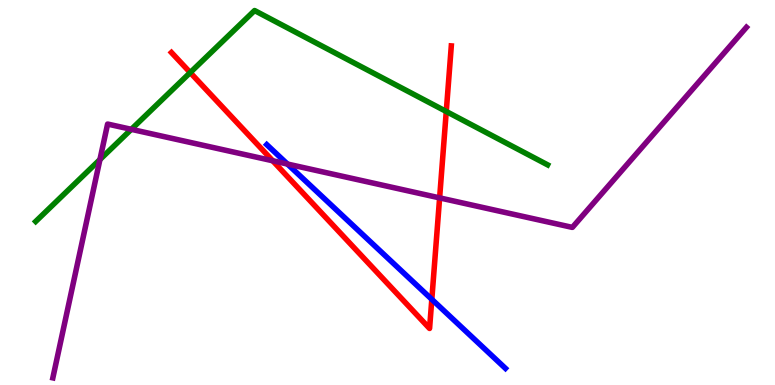[{'lines': ['blue', 'red'], 'intersections': [{'x': 5.57, 'y': 2.22}]}, {'lines': ['green', 'red'], 'intersections': [{'x': 2.45, 'y': 8.11}, {'x': 5.76, 'y': 7.1}]}, {'lines': ['purple', 'red'], 'intersections': [{'x': 3.52, 'y': 5.82}, {'x': 5.67, 'y': 4.86}]}, {'lines': ['blue', 'green'], 'intersections': []}, {'lines': ['blue', 'purple'], 'intersections': [{'x': 3.71, 'y': 5.74}]}, {'lines': ['green', 'purple'], 'intersections': [{'x': 1.29, 'y': 5.86}, {'x': 1.69, 'y': 6.64}]}]